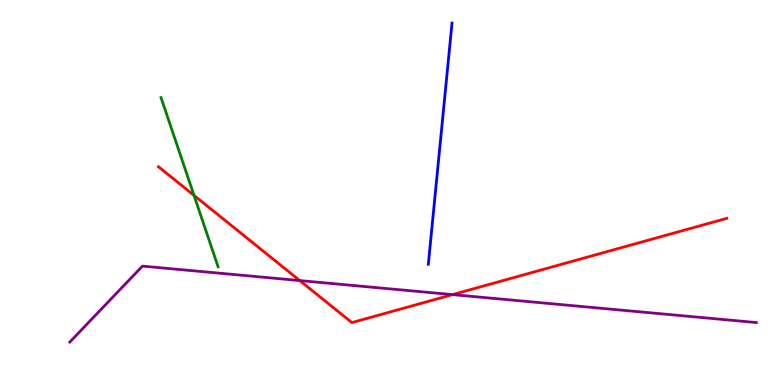[{'lines': ['blue', 'red'], 'intersections': []}, {'lines': ['green', 'red'], 'intersections': [{'x': 2.5, 'y': 4.92}]}, {'lines': ['purple', 'red'], 'intersections': [{'x': 3.87, 'y': 2.71}, {'x': 5.84, 'y': 2.35}]}, {'lines': ['blue', 'green'], 'intersections': []}, {'lines': ['blue', 'purple'], 'intersections': []}, {'lines': ['green', 'purple'], 'intersections': []}]